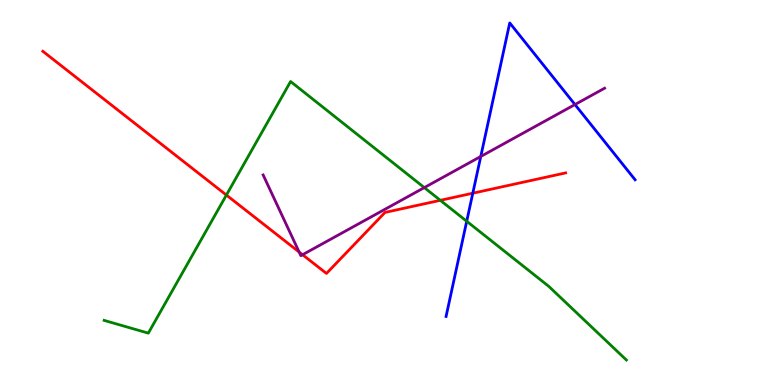[{'lines': ['blue', 'red'], 'intersections': [{'x': 6.1, 'y': 4.98}]}, {'lines': ['green', 'red'], 'intersections': [{'x': 2.92, 'y': 4.93}, {'x': 5.68, 'y': 4.8}]}, {'lines': ['purple', 'red'], 'intersections': [{'x': 3.86, 'y': 3.45}, {'x': 3.9, 'y': 3.38}]}, {'lines': ['blue', 'green'], 'intersections': [{'x': 6.02, 'y': 4.25}]}, {'lines': ['blue', 'purple'], 'intersections': [{'x': 6.2, 'y': 5.94}, {'x': 7.42, 'y': 7.28}]}, {'lines': ['green', 'purple'], 'intersections': [{'x': 5.47, 'y': 5.13}]}]